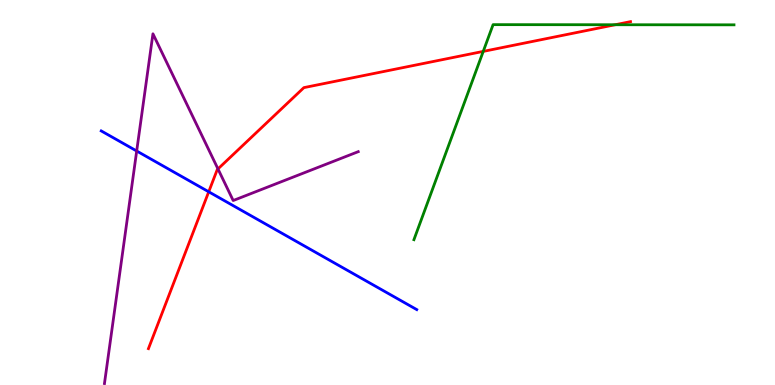[{'lines': ['blue', 'red'], 'intersections': [{'x': 2.69, 'y': 5.02}]}, {'lines': ['green', 'red'], 'intersections': [{'x': 6.24, 'y': 8.67}, {'x': 7.94, 'y': 9.36}]}, {'lines': ['purple', 'red'], 'intersections': [{'x': 2.81, 'y': 5.61}]}, {'lines': ['blue', 'green'], 'intersections': []}, {'lines': ['blue', 'purple'], 'intersections': [{'x': 1.76, 'y': 6.08}]}, {'lines': ['green', 'purple'], 'intersections': []}]